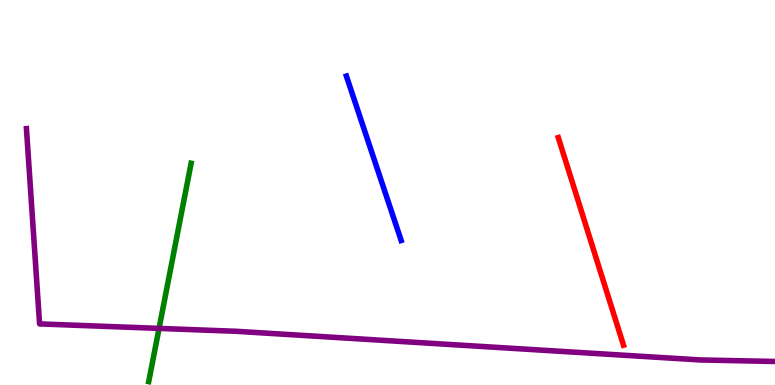[{'lines': ['blue', 'red'], 'intersections': []}, {'lines': ['green', 'red'], 'intersections': []}, {'lines': ['purple', 'red'], 'intersections': []}, {'lines': ['blue', 'green'], 'intersections': []}, {'lines': ['blue', 'purple'], 'intersections': []}, {'lines': ['green', 'purple'], 'intersections': [{'x': 2.05, 'y': 1.47}]}]